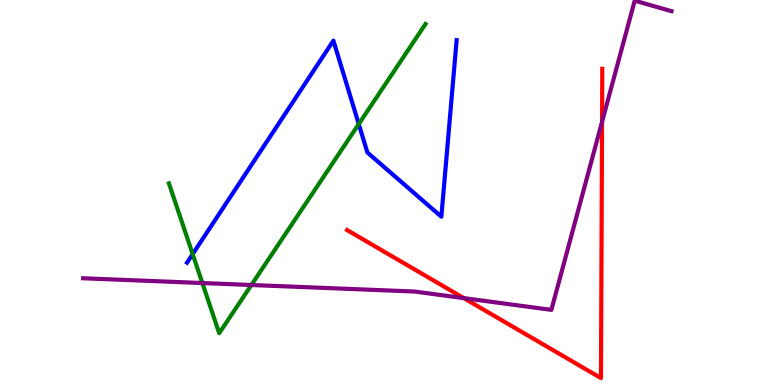[{'lines': ['blue', 'red'], 'intersections': []}, {'lines': ['green', 'red'], 'intersections': []}, {'lines': ['purple', 'red'], 'intersections': [{'x': 5.98, 'y': 2.26}, {'x': 7.77, 'y': 6.84}]}, {'lines': ['blue', 'green'], 'intersections': [{'x': 2.49, 'y': 3.4}, {'x': 4.63, 'y': 6.78}]}, {'lines': ['blue', 'purple'], 'intersections': []}, {'lines': ['green', 'purple'], 'intersections': [{'x': 2.61, 'y': 2.65}, {'x': 3.24, 'y': 2.6}]}]